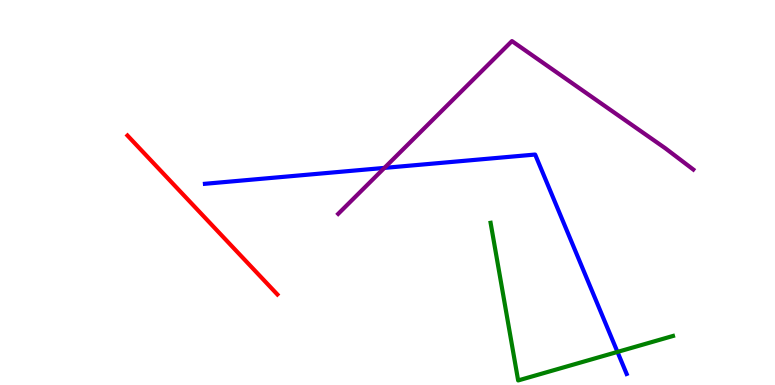[{'lines': ['blue', 'red'], 'intersections': []}, {'lines': ['green', 'red'], 'intersections': []}, {'lines': ['purple', 'red'], 'intersections': []}, {'lines': ['blue', 'green'], 'intersections': [{'x': 7.97, 'y': 0.859}]}, {'lines': ['blue', 'purple'], 'intersections': [{'x': 4.96, 'y': 5.64}]}, {'lines': ['green', 'purple'], 'intersections': []}]